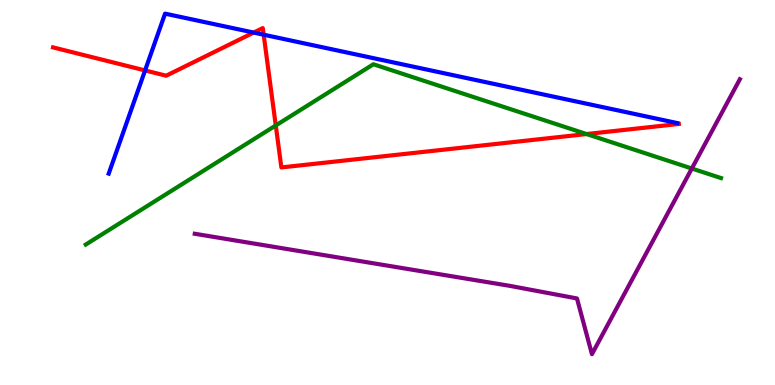[{'lines': ['blue', 'red'], 'intersections': [{'x': 1.87, 'y': 8.17}, {'x': 3.27, 'y': 9.15}, {'x': 3.4, 'y': 9.1}]}, {'lines': ['green', 'red'], 'intersections': [{'x': 3.56, 'y': 6.74}, {'x': 7.57, 'y': 6.52}]}, {'lines': ['purple', 'red'], 'intersections': []}, {'lines': ['blue', 'green'], 'intersections': []}, {'lines': ['blue', 'purple'], 'intersections': []}, {'lines': ['green', 'purple'], 'intersections': [{'x': 8.93, 'y': 5.62}]}]